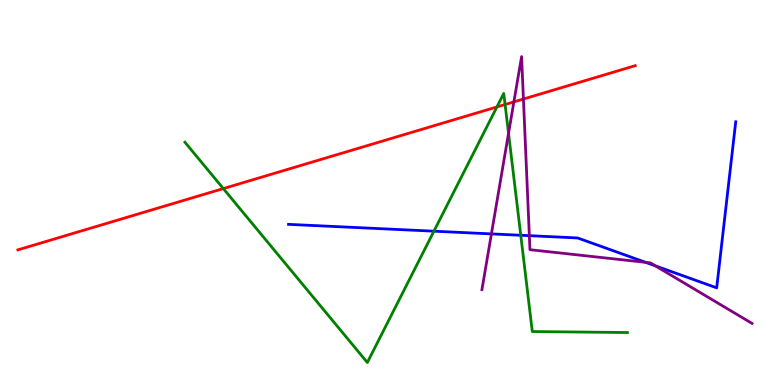[{'lines': ['blue', 'red'], 'intersections': []}, {'lines': ['green', 'red'], 'intersections': [{'x': 2.88, 'y': 5.1}, {'x': 6.41, 'y': 7.22}, {'x': 6.52, 'y': 7.29}]}, {'lines': ['purple', 'red'], 'intersections': [{'x': 6.63, 'y': 7.35}, {'x': 6.75, 'y': 7.43}]}, {'lines': ['blue', 'green'], 'intersections': [{'x': 5.6, 'y': 4.0}, {'x': 6.72, 'y': 3.89}]}, {'lines': ['blue', 'purple'], 'intersections': [{'x': 6.34, 'y': 3.92}, {'x': 6.83, 'y': 3.88}, {'x': 8.33, 'y': 3.19}, {'x': 8.46, 'y': 3.1}]}, {'lines': ['green', 'purple'], 'intersections': [{'x': 6.56, 'y': 6.54}]}]